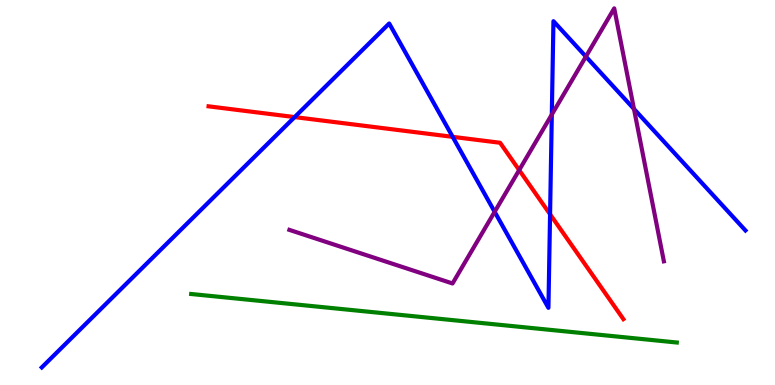[{'lines': ['blue', 'red'], 'intersections': [{'x': 3.8, 'y': 6.96}, {'x': 5.84, 'y': 6.45}, {'x': 7.1, 'y': 4.43}]}, {'lines': ['green', 'red'], 'intersections': []}, {'lines': ['purple', 'red'], 'intersections': [{'x': 6.7, 'y': 5.58}]}, {'lines': ['blue', 'green'], 'intersections': []}, {'lines': ['blue', 'purple'], 'intersections': [{'x': 6.38, 'y': 4.5}, {'x': 7.12, 'y': 7.02}, {'x': 7.56, 'y': 8.53}, {'x': 8.18, 'y': 7.17}]}, {'lines': ['green', 'purple'], 'intersections': []}]